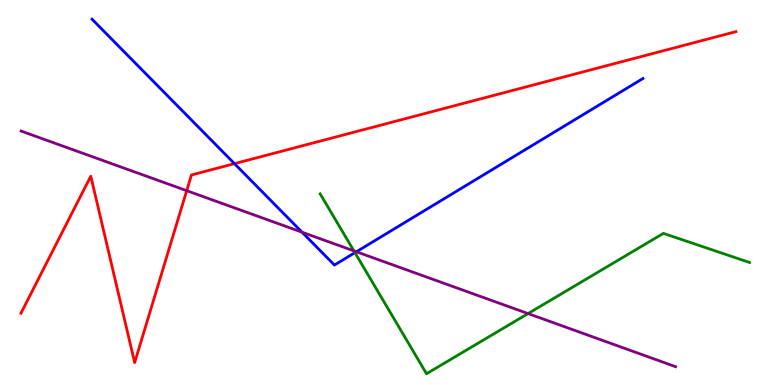[{'lines': ['blue', 'red'], 'intersections': [{'x': 3.03, 'y': 5.75}]}, {'lines': ['green', 'red'], 'intersections': []}, {'lines': ['purple', 'red'], 'intersections': [{'x': 2.41, 'y': 5.05}]}, {'lines': ['blue', 'green'], 'intersections': [{'x': 4.58, 'y': 3.44}]}, {'lines': ['blue', 'purple'], 'intersections': [{'x': 3.9, 'y': 3.97}, {'x': 4.6, 'y': 3.46}]}, {'lines': ['green', 'purple'], 'intersections': [{'x': 4.57, 'y': 3.48}, {'x': 6.81, 'y': 1.86}]}]